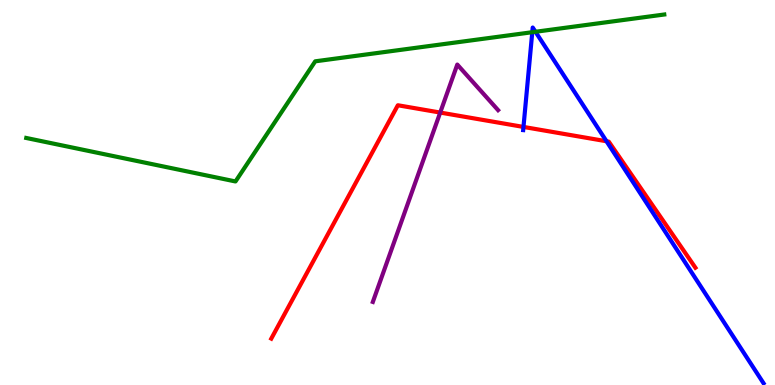[{'lines': ['blue', 'red'], 'intersections': [{'x': 6.75, 'y': 6.7}, {'x': 7.83, 'y': 6.33}]}, {'lines': ['green', 'red'], 'intersections': []}, {'lines': ['purple', 'red'], 'intersections': [{'x': 5.68, 'y': 7.08}]}, {'lines': ['blue', 'green'], 'intersections': [{'x': 6.87, 'y': 9.16}, {'x': 6.91, 'y': 9.17}]}, {'lines': ['blue', 'purple'], 'intersections': []}, {'lines': ['green', 'purple'], 'intersections': []}]